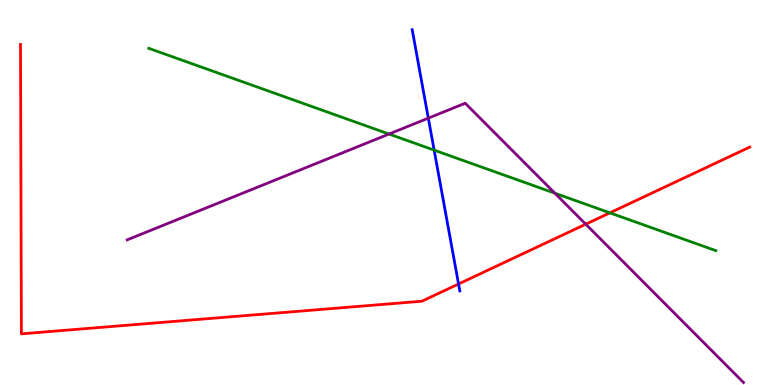[{'lines': ['blue', 'red'], 'intersections': [{'x': 5.92, 'y': 2.62}]}, {'lines': ['green', 'red'], 'intersections': [{'x': 7.87, 'y': 4.47}]}, {'lines': ['purple', 'red'], 'intersections': [{'x': 7.56, 'y': 4.18}]}, {'lines': ['blue', 'green'], 'intersections': [{'x': 5.6, 'y': 6.1}]}, {'lines': ['blue', 'purple'], 'intersections': [{'x': 5.53, 'y': 6.93}]}, {'lines': ['green', 'purple'], 'intersections': [{'x': 5.02, 'y': 6.52}, {'x': 7.16, 'y': 4.98}]}]